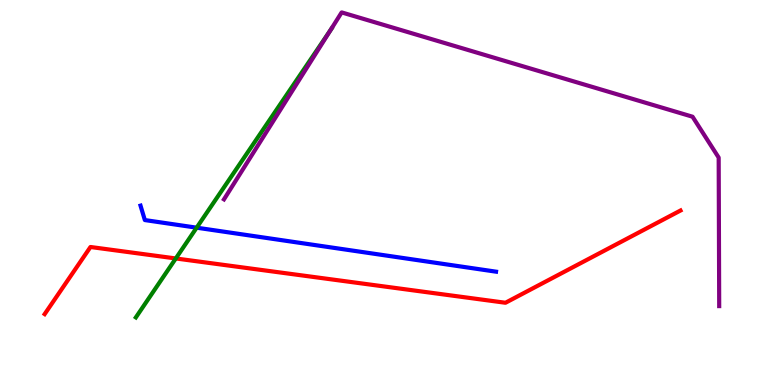[{'lines': ['blue', 'red'], 'intersections': []}, {'lines': ['green', 'red'], 'intersections': [{'x': 2.27, 'y': 3.29}]}, {'lines': ['purple', 'red'], 'intersections': []}, {'lines': ['blue', 'green'], 'intersections': [{'x': 2.54, 'y': 4.09}]}, {'lines': ['blue', 'purple'], 'intersections': []}, {'lines': ['green', 'purple'], 'intersections': [{'x': 4.27, 'y': 9.22}]}]